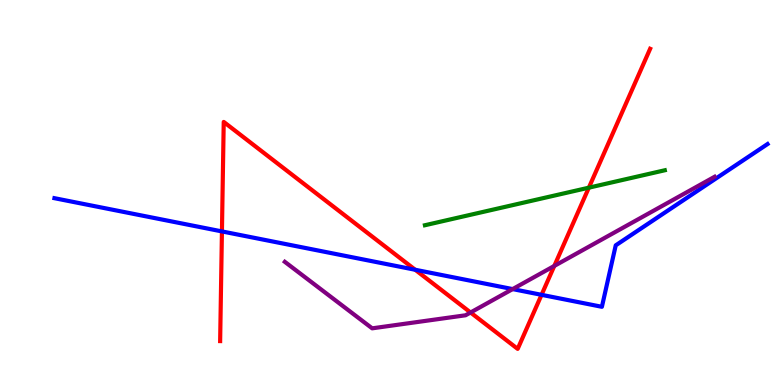[{'lines': ['blue', 'red'], 'intersections': [{'x': 2.86, 'y': 3.99}, {'x': 5.36, 'y': 2.99}, {'x': 6.99, 'y': 2.34}]}, {'lines': ['green', 'red'], 'intersections': [{'x': 7.6, 'y': 5.13}]}, {'lines': ['purple', 'red'], 'intersections': [{'x': 6.07, 'y': 1.88}, {'x': 7.15, 'y': 3.09}]}, {'lines': ['blue', 'green'], 'intersections': []}, {'lines': ['blue', 'purple'], 'intersections': [{'x': 6.61, 'y': 2.49}]}, {'lines': ['green', 'purple'], 'intersections': []}]